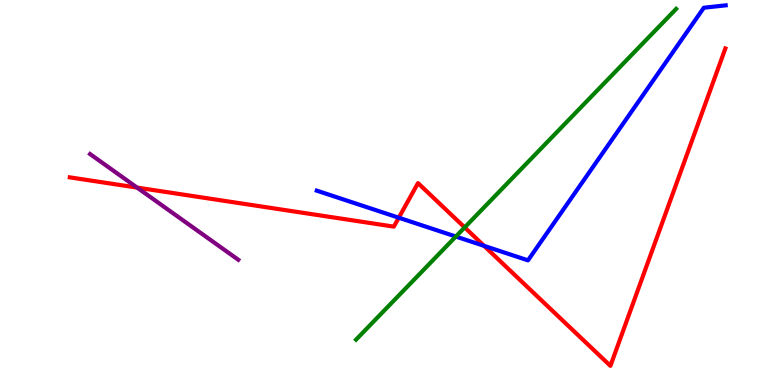[{'lines': ['blue', 'red'], 'intersections': [{'x': 5.15, 'y': 4.35}, {'x': 6.25, 'y': 3.61}]}, {'lines': ['green', 'red'], 'intersections': [{'x': 6.0, 'y': 4.09}]}, {'lines': ['purple', 'red'], 'intersections': [{'x': 1.77, 'y': 5.13}]}, {'lines': ['blue', 'green'], 'intersections': [{'x': 5.88, 'y': 3.86}]}, {'lines': ['blue', 'purple'], 'intersections': []}, {'lines': ['green', 'purple'], 'intersections': []}]